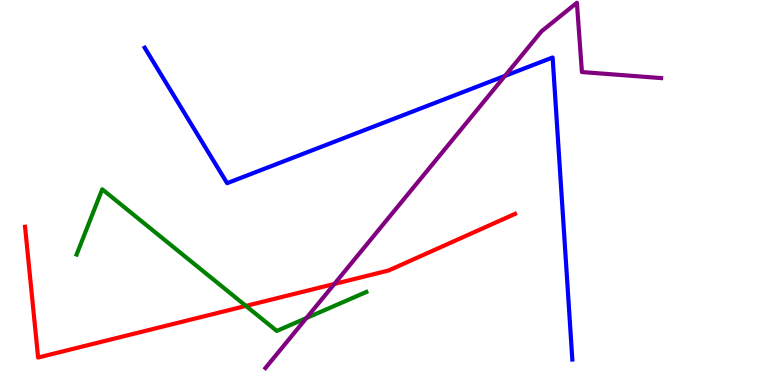[{'lines': ['blue', 'red'], 'intersections': []}, {'lines': ['green', 'red'], 'intersections': [{'x': 3.17, 'y': 2.05}]}, {'lines': ['purple', 'red'], 'intersections': [{'x': 4.31, 'y': 2.62}]}, {'lines': ['blue', 'green'], 'intersections': []}, {'lines': ['blue', 'purple'], 'intersections': [{'x': 6.52, 'y': 8.03}]}, {'lines': ['green', 'purple'], 'intersections': [{'x': 3.95, 'y': 1.74}]}]